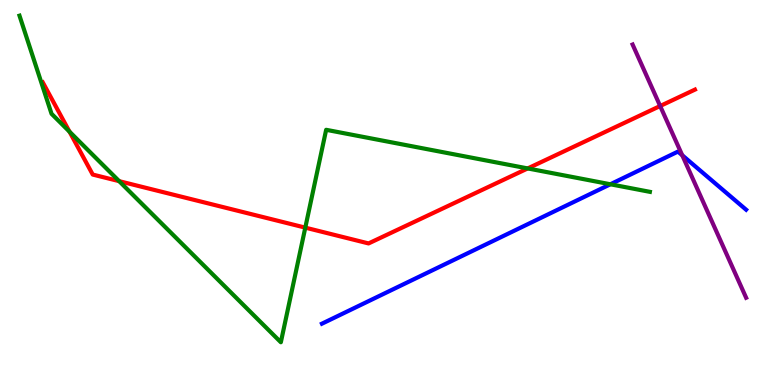[{'lines': ['blue', 'red'], 'intersections': []}, {'lines': ['green', 'red'], 'intersections': [{'x': 0.897, 'y': 6.58}, {'x': 1.54, 'y': 5.29}, {'x': 3.94, 'y': 4.09}, {'x': 6.81, 'y': 5.63}]}, {'lines': ['purple', 'red'], 'intersections': [{'x': 8.52, 'y': 7.25}]}, {'lines': ['blue', 'green'], 'intersections': [{'x': 7.88, 'y': 5.21}]}, {'lines': ['blue', 'purple'], 'intersections': [{'x': 8.8, 'y': 5.97}]}, {'lines': ['green', 'purple'], 'intersections': []}]